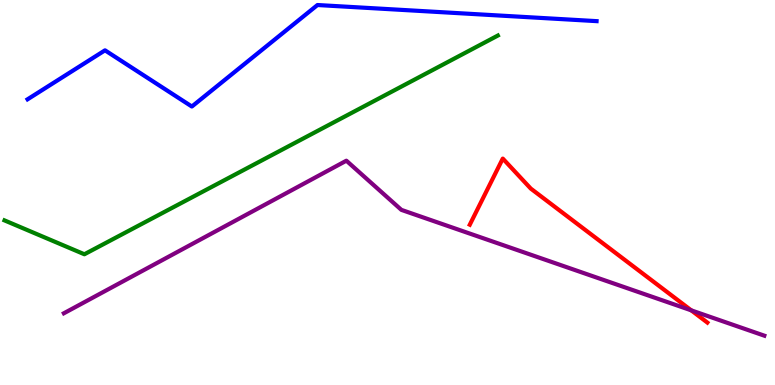[{'lines': ['blue', 'red'], 'intersections': []}, {'lines': ['green', 'red'], 'intersections': []}, {'lines': ['purple', 'red'], 'intersections': [{'x': 8.92, 'y': 1.94}]}, {'lines': ['blue', 'green'], 'intersections': []}, {'lines': ['blue', 'purple'], 'intersections': []}, {'lines': ['green', 'purple'], 'intersections': []}]